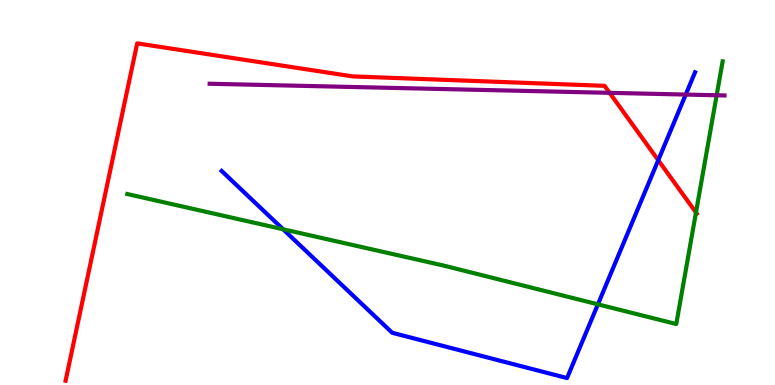[{'lines': ['blue', 'red'], 'intersections': [{'x': 8.49, 'y': 5.84}]}, {'lines': ['green', 'red'], 'intersections': [{'x': 8.98, 'y': 4.48}]}, {'lines': ['purple', 'red'], 'intersections': [{'x': 7.87, 'y': 7.59}]}, {'lines': ['blue', 'green'], 'intersections': [{'x': 3.65, 'y': 4.05}, {'x': 7.71, 'y': 2.1}]}, {'lines': ['blue', 'purple'], 'intersections': [{'x': 8.85, 'y': 7.54}]}, {'lines': ['green', 'purple'], 'intersections': [{'x': 9.25, 'y': 7.53}]}]